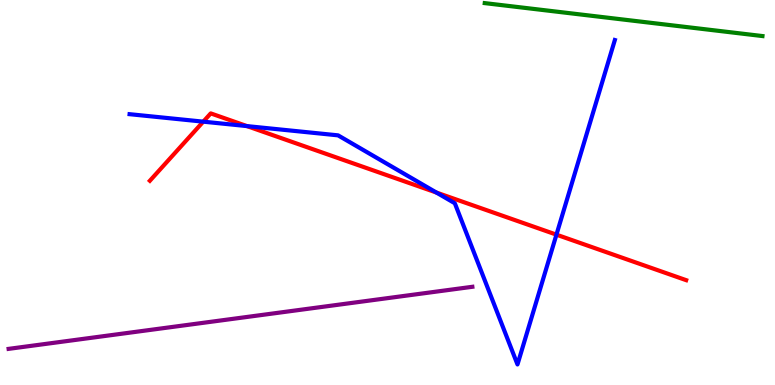[{'lines': ['blue', 'red'], 'intersections': [{'x': 2.62, 'y': 6.84}, {'x': 3.19, 'y': 6.72}, {'x': 5.63, 'y': 5.0}, {'x': 7.18, 'y': 3.91}]}, {'lines': ['green', 'red'], 'intersections': []}, {'lines': ['purple', 'red'], 'intersections': []}, {'lines': ['blue', 'green'], 'intersections': []}, {'lines': ['blue', 'purple'], 'intersections': []}, {'lines': ['green', 'purple'], 'intersections': []}]